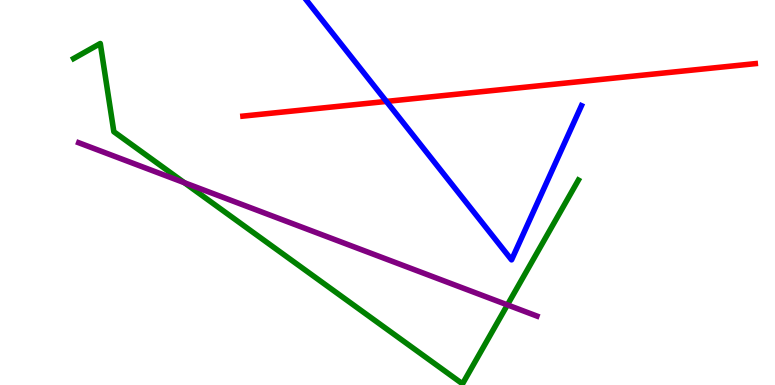[{'lines': ['blue', 'red'], 'intersections': [{'x': 4.99, 'y': 7.37}]}, {'lines': ['green', 'red'], 'intersections': []}, {'lines': ['purple', 'red'], 'intersections': []}, {'lines': ['blue', 'green'], 'intersections': []}, {'lines': ['blue', 'purple'], 'intersections': []}, {'lines': ['green', 'purple'], 'intersections': [{'x': 2.38, 'y': 5.25}, {'x': 6.55, 'y': 2.08}]}]